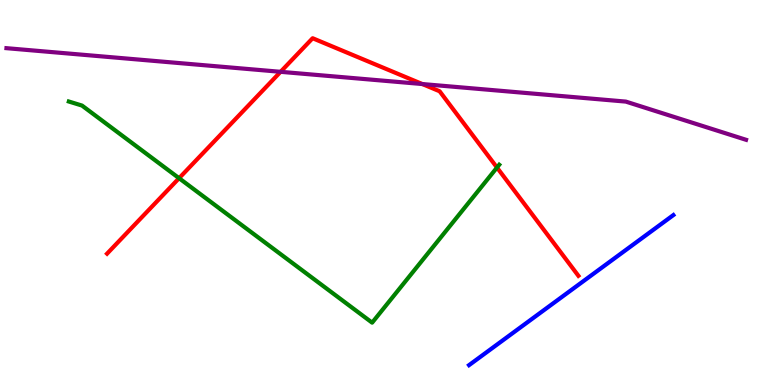[{'lines': ['blue', 'red'], 'intersections': []}, {'lines': ['green', 'red'], 'intersections': [{'x': 2.31, 'y': 5.37}, {'x': 6.41, 'y': 5.65}]}, {'lines': ['purple', 'red'], 'intersections': [{'x': 3.62, 'y': 8.13}, {'x': 5.45, 'y': 7.82}]}, {'lines': ['blue', 'green'], 'intersections': []}, {'lines': ['blue', 'purple'], 'intersections': []}, {'lines': ['green', 'purple'], 'intersections': []}]